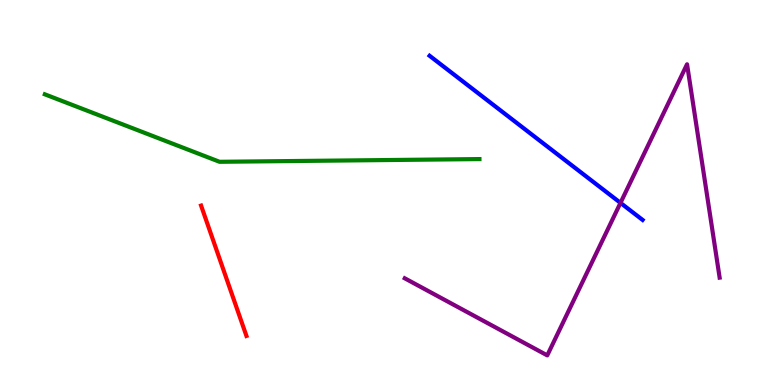[{'lines': ['blue', 'red'], 'intersections': []}, {'lines': ['green', 'red'], 'intersections': []}, {'lines': ['purple', 'red'], 'intersections': []}, {'lines': ['blue', 'green'], 'intersections': []}, {'lines': ['blue', 'purple'], 'intersections': [{'x': 8.01, 'y': 4.73}]}, {'lines': ['green', 'purple'], 'intersections': []}]